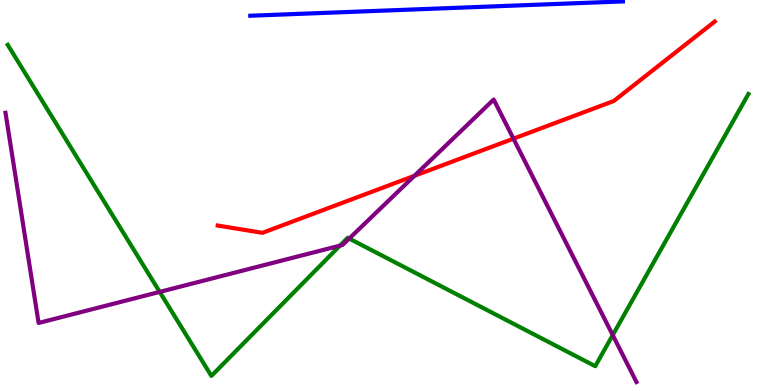[{'lines': ['blue', 'red'], 'intersections': []}, {'lines': ['green', 'red'], 'intersections': []}, {'lines': ['purple', 'red'], 'intersections': [{'x': 5.35, 'y': 5.43}, {'x': 6.63, 'y': 6.4}]}, {'lines': ['blue', 'green'], 'intersections': []}, {'lines': ['blue', 'purple'], 'intersections': []}, {'lines': ['green', 'purple'], 'intersections': [{'x': 2.06, 'y': 2.42}, {'x': 4.39, 'y': 3.62}, {'x': 4.51, 'y': 3.8}, {'x': 7.91, 'y': 1.3}]}]